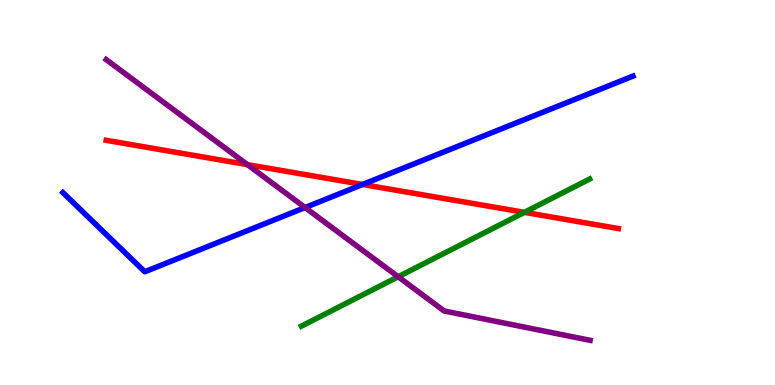[{'lines': ['blue', 'red'], 'intersections': [{'x': 4.68, 'y': 5.21}]}, {'lines': ['green', 'red'], 'intersections': [{'x': 6.77, 'y': 4.48}]}, {'lines': ['purple', 'red'], 'intersections': [{'x': 3.19, 'y': 5.72}]}, {'lines': ['blue', 'green'], 'intersections': []}, {'lines': ['blue', 'purple'], 'intersections': [{'x': 3.94, 'y': 4.61}]}, {'lines': ['green', 'purple'], 'intersections': [{'x': 5.14, 'y': 2.81}]}]